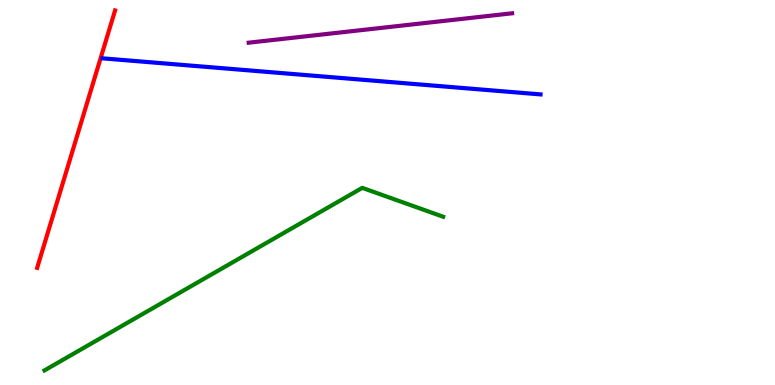[{'lines': ['blue', 'red'], 'intersections': []}, {'lines': ['green', 'red'], 'intersections': []}, {'lines': ['purple', 'red'], 'intersections': []}, {'lines': ['blue', 'green'], 'intersections': []}, {'lines': ['blue', 'purple'], 'intersections': []}, {'lines': ['green', 'purple'], 'intersections': []}]